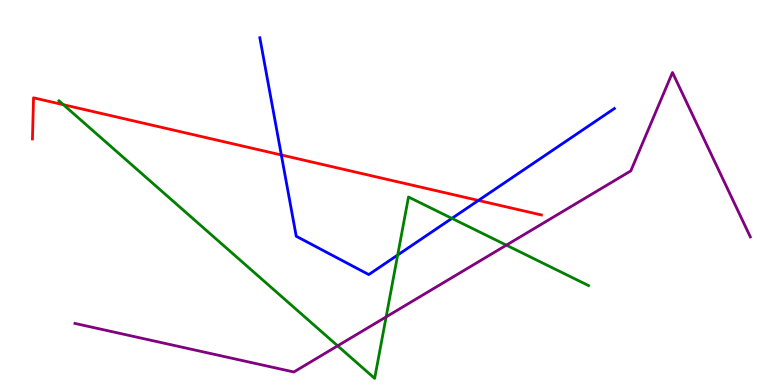[{'lines': ['blue', 'red'], 'intersections': [{'x': 3.63, 'y': 5.97}, {'x': 6.17, 'y': 4.79}]}, {'lines': ['green', 'red'], 'intersections': [{'x': 0.818, 'y': 7.28}]}, {'lines': ['purple', 'red'], 'intersections': []}, {'lines': ['blue', 'green'], 'intersections': [{'x': 5.13, 'y': 3.38}, {'x': 5.83, 'y': 4.33}]}, {'lines': ['blue', 'purple'], 'intersections': []}, {'lines': ['green', 'purple'], 'intersections': [{'x': 4.36, 'y': 1.02}, {'x': 4.98, 'y': 1.77}, {'x': 6.53, 'y': 3.63}]}]